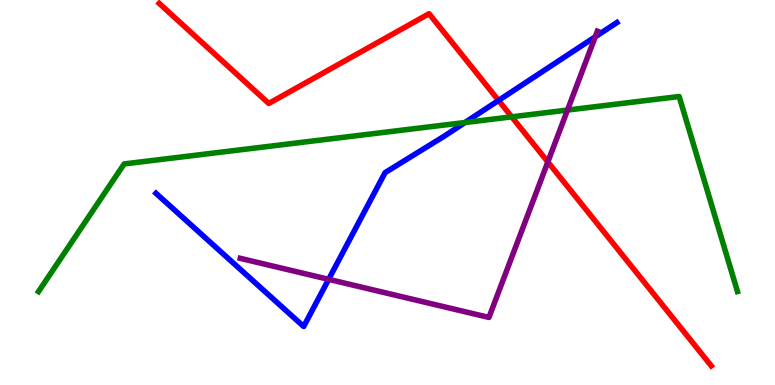[{'lines': ['blue', 'red'], 'intersections': [{'x': 6.43, 'y': 7.39}]}, {'lines': ['green', 'red'], 'intersections': [{'x': 6.6, 'y': 6.97}]}, {'lines': ['purple', 'red'], 'intersections': [{'x': 7.07, 'y': 5.79}]}, {'lines': ['blue', 'green'], 'intersections': [{'x': 6.0, 'y': 6.82}]}, {'lines': ['blue', 'purple'], 'intersections': [{'x': 4.24, 'y': 2.74}, {'x': 7.68, 'y': 9.04}]}, {'lines': ['green', 'purple'], 'intersections': [{'x': 7.32, 'y': 7.14}]}]